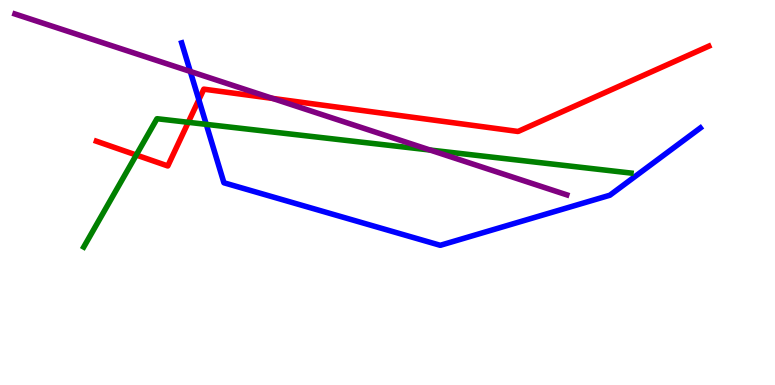[{'lines': ['blue', 'red'], 'intersections': [{'x': 2.57, 'y': 7.41}]}, {'lines': ['green', 'red'], 'intersections': [{'x': 1.76, 'y': 5.97}, {'x': 2.43, 'y': 6.82}]}, {'lines': ['purple', 'red'], 'intersections': [{'x': 3.52, 'y': 7.44}]}, {'lines': ['blue', 'green'], 'intersections': [{'x': 2.66, 'y': 6.77}]}, {'lines': ['blue', 'purple'], 'intersections': [{'x': 2.46, 'y': 8.14}]}, {'lines': ['green', 'purple'], 'intersections': [{'x': 5.55, 'y': 6.1}]}]